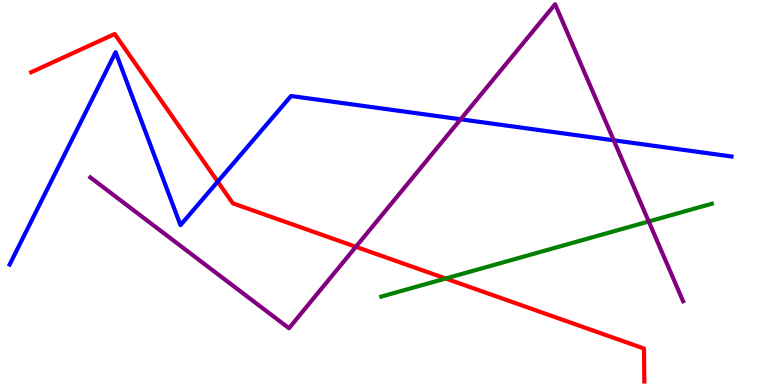[{'lines': ['blue', 'red'], 'intersections': [{'x': 2.81, 'y': 5.28}]}, {'lines': ['green', 'red'], 'intersections': [{'x': 5.75, 'y': 2.77}]}, {'lines': ['purple', 'red'], 'intersections': [{'x': 4.59, 'y': 3.59}]}, {'lines': ['blue', 'green'], 'intersections': []}, {'lines': ['blue', 'purple'], 'intersections': [{'x': 5.94, 'y': 6.9}, {'x': 7.92, 'y': 6.36}]}, {'lines': ['green', 'purple'], 'intersections': [{'x': 8.37, 'y': 4.25}]}]